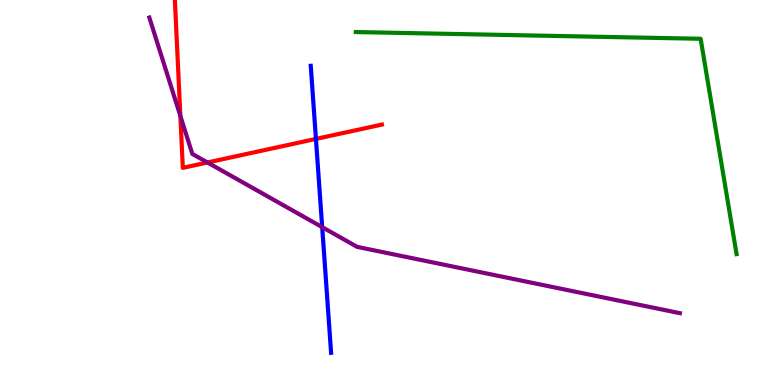[{'lines': ['blue', 'red'], 'intersections': [{'x': 4.08, 'y': 6.39}]}, {'lines': ['green', 'red'], 'intersections': []}, {'lines': ['purple', 'red'], 'intersections': [{'x': 2.33, 'y': 6.99}, {'x': 2.68, 'y': 5.78}]}, {'lines': ['blue', 'green'], 'intersections': []}, {'lines': ['blue', 'purple'], 'intersections': [{'x': 4.16, 'y': 4.1}]}, {'lines': ['green', 'purple'], 'intersections': []}]